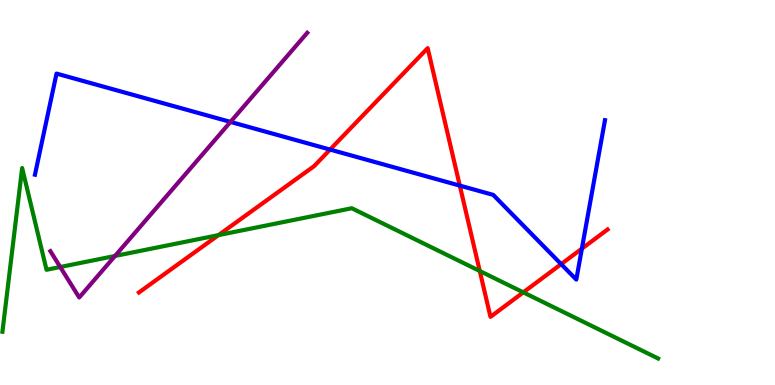[{'lines': ['blue', 'red'], 'intersections': [{'x': 4.26, 'y': 6.12}, {'x': 5.93, 'y': 5.18}, {'x': 7.24, 'y': 3.14}, {'x': 7.51, 'y': 3.54}]}, {'lines': ['green', 'red'], 'intersections': [{'x': 2.82, 'y': 3.89}, {'x': 6.19, 'y': 2.96}, {'x': 6.75, 'y': 2.41}]}, {'lines': ['purple', 'red'], 'intersections': []}, {'lines': ['blue', 'green'], 'intersections': []}, {'lines': ['blue', 'purple'], 'intersections': [{'x': 2.97, 'y': 6.83}]}, {'lines': ['green', 'purple'], 'intersections': [{'x': 0.777, 'y': 3.06}, {'x': 1.48, 'y': 3.35}]}]